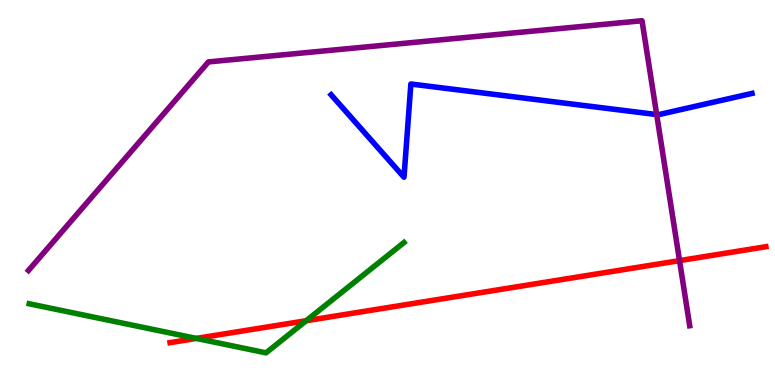[{'lines': ['blue', 'red'], 'intersections': []}, {'lines': ['green', 'red'], 'intersections': [{'x': 2.53, 'y': 1.21}, {'x': 3.95, 'y': 1.67}]}, {'lines': ['purple', 'red'], 'intersections': [{'x': 8.77, 'y': 3.23}]}, {'lines': ['blue', 'green'], 'intersections': []}, {'lines': ['blue', 'purple'], 'intersections': [{'x': 8.47, 'y': 7.02}]}, {'lines': ['green', 'purple'], 'intersections': []}]